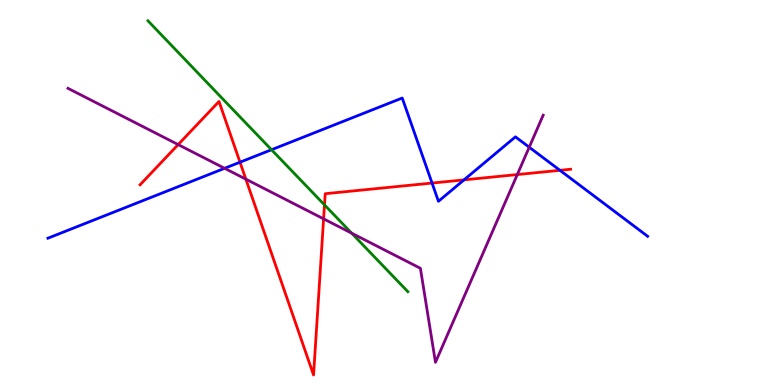[{'lines': ['blue', 'red'], 'intersections': [{'x': 3.1, 'y': 5.79}, {'x': 5.57, 'y': 5.25}, {'x': 5.99, 'y': 5.33}, {'x': 7.22, 'y': 5.58}]}, {'lines': ['green', 'red'], 'intersections': [{'x': 4.19, 'y': 4.68}]}, {'lines': ['purple', 'red'], 'intersections': [{'x': 2.3, 'y': 6.24}, {'x': 3.17, 'y': 5.35}, {'x': 4.18, 'y': 4.32}, {'x': 6.67, 'y': 5.47}]}, {'lines': ['blue', 'green'], 'intersections': [{'x': 3.5, 'y': 6.11}]}, {'lines': ['blue', 'purple'], 'intersections': [{'x': 2.9, 'y': 5.63}, {'x': 6.83, 'y': 6.18}]}, {'lines': ['green', 'purple'], 'intersections': [{'x': 4.54, 'y': 3.94}]}]